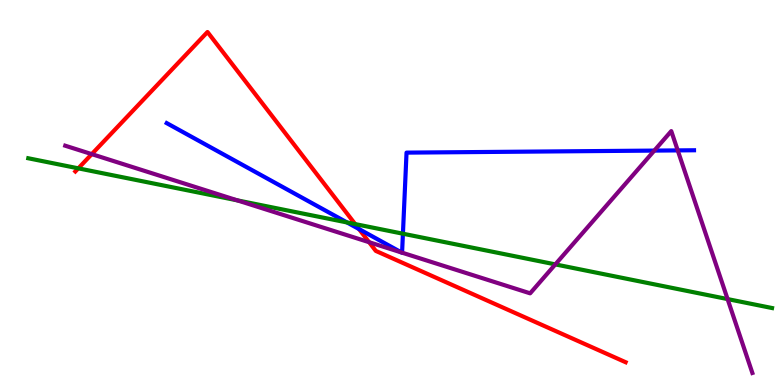[{'lines': ['blue', 'red'], 'intersections': [{'x': 4.63, 'y': 4.05}]}, {'lines': ['green', 'red'], 'intersections': [{'x': 1.01, 'y': 5.63}, {'x': 4.58, 'y': 4.18}]}, {'lines': ['purple', 'red'], 'intersections': [{'x': 1.18, 'y': 6.0}, {'x': 4.76, 'y': 3.71}]}, {'lines': ['blue', 'green'], 'intersections': [{'x': 4.48, 'y': 4.22}, {'x': 5.2, 'y': 3.93}]}, {'lines': ['blue', 'purple'], 'intersections': [{'x': 5.18, 'y': 3.44}, {'x': 5.19, 'y': 3.44}, {'x': 8.44, 'y': 6.09}, {'x': 8.75, 'y': 6.09}]}, {'lines': ['green', 'purple'], 'intersections': [{'x': 3.06, 'y': 4.8}, {'x': 7.17, 'y': 3.13}, {'x': 9.39, 'y': 2.23}]}]